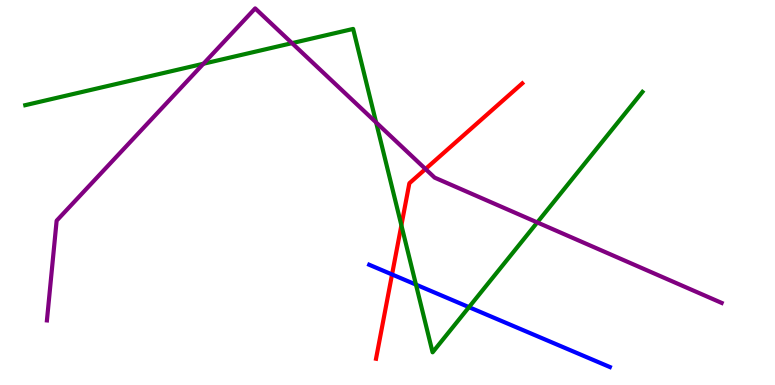[{'lines': ['blue', 'red'], 'intersections': [{'x': 5.06, 'y': 2.87}]}, {'lines': ['green', 'red'], 'intersections': [{'x': 5.18, 'y': 4.15}]}, {'lines': ['purple', 'red'], 'intersections': [{'x': 5.49, 'y': 5.61}]}, {'lines': ['blue', 'green'], 'intersections': [{'x': 5.37, 'y': 2.61}, {'x': 6.05, 'y': 2.02}]}, {'lines': ['blue', 'purple'], 'intersections': []}, {'lines': ['green', 'purple'], 'intersections': [{'x': 2.62, 'y': 8.34}, {'x': 3.77, 'y': 8.88}, {'x': 4.85, 'y': 6.82}, {'x': 6.93, 'y': 4.22}]}]